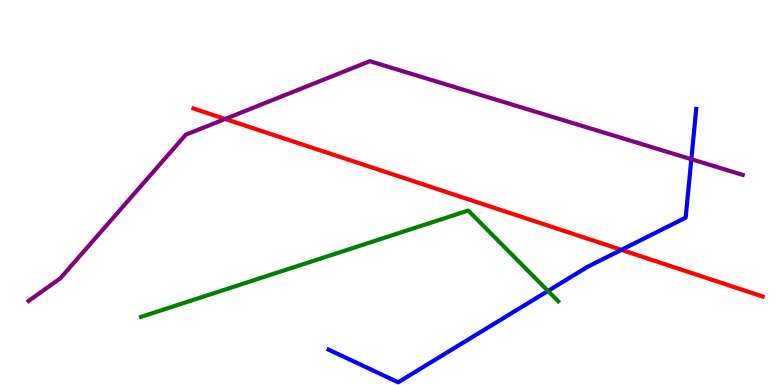[{'lines': ['blue', 'red'], 'intersections': [{'x': 8.02, 'y': 3.51}]}, {'lines': ['green', 'red'], 'intersections': []}, {'lines': ['purple', 'red'], 'intersections': [{'x': 2.91, 'y': 6.91}]}, {'lines': ['blue', 'green'], 'intersections': [{'x': 7.07, 'y': 2.44}]}, {'lines': ['blue', 'purple'], 'intersections': [{'x': 8.92, 'y': 5.86}]}, {'lines': ['green', 'purple'], 'intersections': []}]